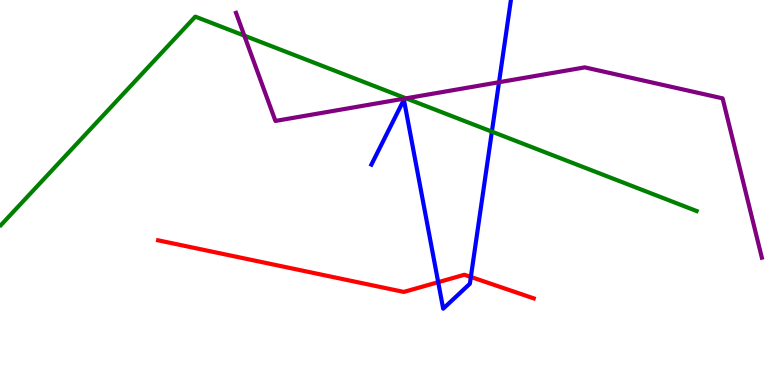[{'lines': ['blue', 'red'], 'intersections': [{'x': 5.65, 'y': 2.67}, {'x': 6.08, 'y': 2.81}]}, {'lines': ['green', 'red'], 'intersections': []}, {'lines': ['purple', 'red'], 'intersections': []}, {'lines': ['blue', 'green'], 'intersections': [{'x': 6.35, 'y': 6.58}]}, {'lines': ['blue', 'purple'], 'intersections': [{'x': 6.44, 'y': 7.86}]}, {'lines': ['green', 'purple'], 'intersections': [{'x': 3.15, 'y': 9.07}, {'x': 5.24, 'y': 7.45}]}]